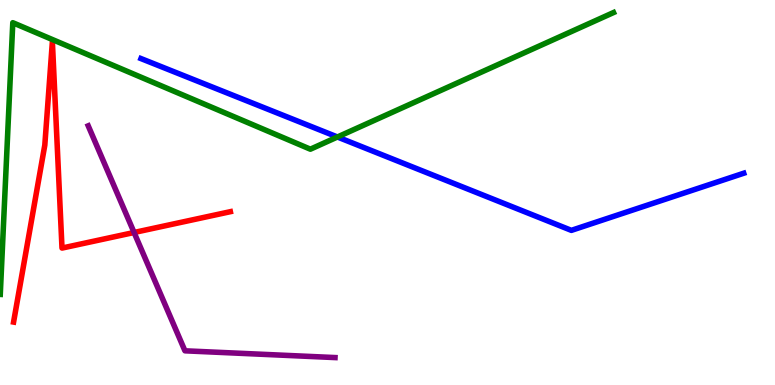[{'lines': ['blue', 'red'], 'intersections': []}, {'lines': ['green', 'red'], 'intersections': []}, {'lines': ['purple', 'red'], 'intersections': [{'x': 1.73, 'y': 3.96}]}, {'lines': ['blue', 'green'], 'intersections': [{'x': 4.35, 'y': 6.44}]}, {'lines': ['blue', 'purple'], 'intersections': []}, {'lines': ['green', 'purple'], 'intersections': []}]